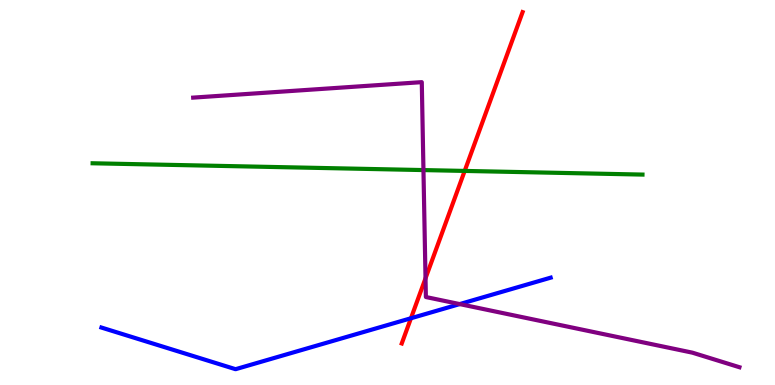[{'lines': ['blue', 'red'], 'intersections': [{'x': 5.3, 'y': 1.73}]}, {'lines': ['green', 'red'], 'intersections': [{'x': 6.0, 'y': 5.56}]}, {'lines': ['purple', 'red'], 'intersections': [{'x': 5.49, 'y': 2.77}]}, {'lines': ['blue', 'green'], 'intersections': []}, {'lines': ['blue', 'purple'], 'intersections': [{'x': 5.93, 'y': 2.1}]}, {'lines': ['green', 'purple'], 'intersections': [{'x': 5.46, 'y': 5.58}]}]